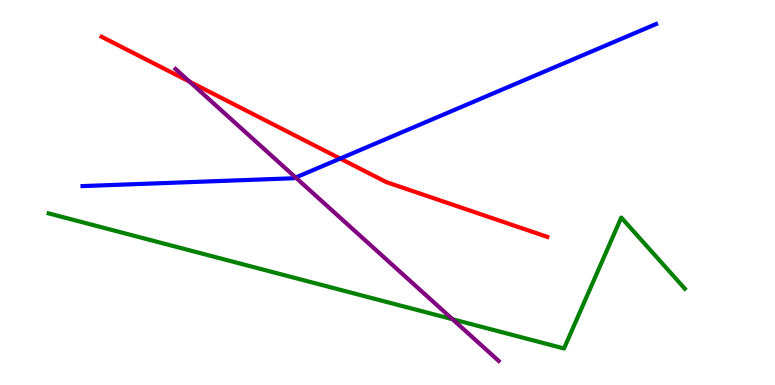[{'lines': ['blue', 'red'], 'intersections': [{'x': 4.39, 'y': 5.88}]}, {'lines': ['green', 'red'], 'intersections': []}, {'lines': ['purple', 'red'], 'intersections': [{'x': 2.45, 'y': 7.88}]}, {'lines': ['blue', 'green'], 'intersections': []}, {'lines': ['blue', 'purple'], 'intersections': [{'x': 3.82, 'y': 5.39}]}, {'lines': ['green', 'purple'], 'intersections': [{'x': 5.84, 'y': 1.71}]}]